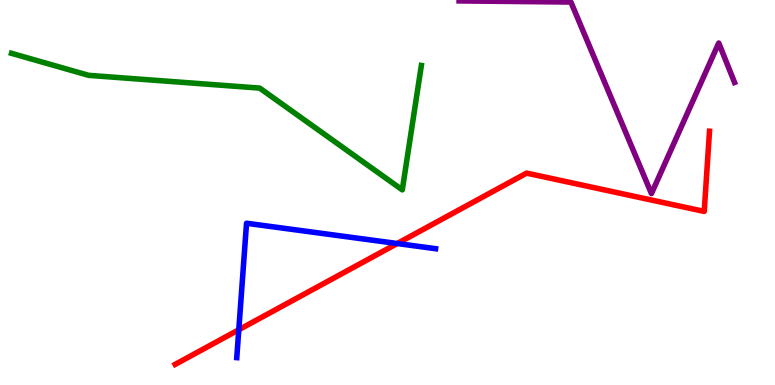[{'lines': ['blue', 'red'], 'intersections': [{'x': 3.08, 'y': 1.43}, {'x': 5.13, 'y': 3.67}]}, {'lines': ['green', 'red'], 'intersections': []}, {'lines': ['purple', 'red'], 'intersections': []}, {'lines': ['blue', 'green'], 'intersections': []}, {'lines': ['blue', 'purple'], 'intersections': []}, {'lines': ['green', 'purple'], 'intersections': []}]